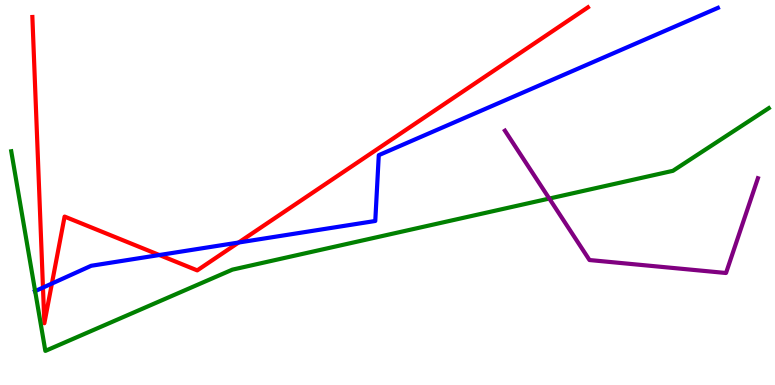[{'lines': ['blue', 'red'], 'intersections': [{'x': 0.554, 'y': 2.53}, {'x': 0.67, 'y': 2.64}, {'x': 2.06, 'y': 3.38}, {'x': 3.08, 'y': 3.7}]}, {'lines': ['green', 'red'], 'intersections': []}, {'lines': ['purple', 'red'], 'intersections': []}, {'lines': ['blue', 'green'], 'intersections': [{'x': 0.453, 'y': 2.44}]}, {'lines': ['blue', 'purple'], 'intersections': []}, {'lines': ['green', 'purple'], 'intersections': [{'x': 7.09, 'y': 4.84}]}]